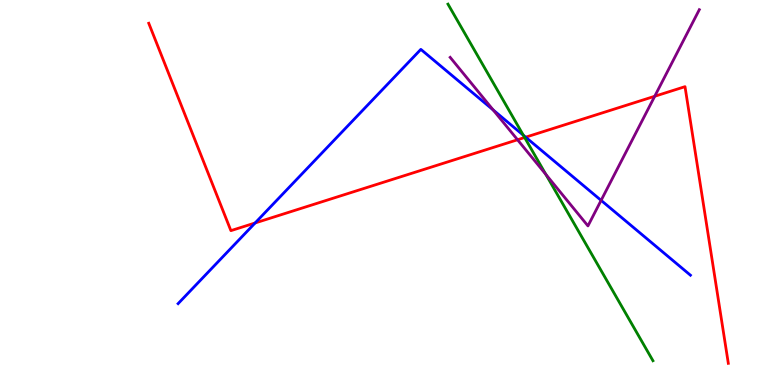[{'lines': ['blue', 'red'], 'intersections': [{'x': 3.29, 'y': 4.21}, {'x': 6.78, 'y': 6.44}]}, {'lines': ['green', 'red'], 'intersections': [{'x': 6.77, 'y': 6.43}]}, {'lines': ['purple', 'red'], 'intersections': [{'x': 6.68, 'y': 6.37}, {'x': 8.45, 'y': 7.5}]}, {'lines': ['blue', 'green'], 'intersections': [{'x': 6.75, 'y': 6.49}]}, {'lines': ['blue', 'purple'], 'intersections': [{'x': 6.36, 'y': 7.14}, {'x': 7.76, 'y': 4.8}]}, {'lines': ['green', 'purple'], 'intersections': [{'x': 7.04, 'y': 5.47}]}]